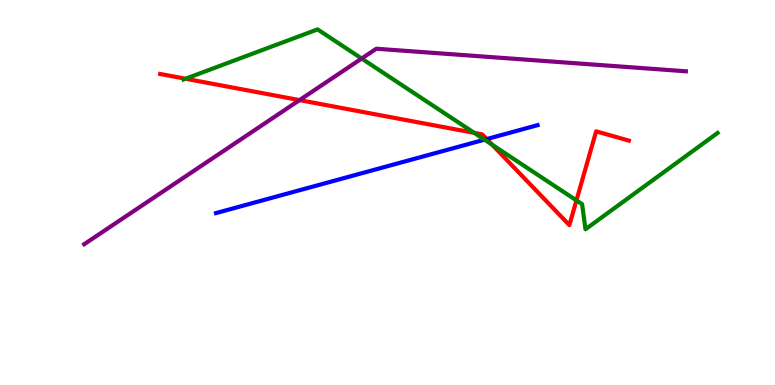[{'lines': ['blue', 'red'], 'intersections': [{'x': 6.28, 'y': 6.39}]}, {'lines': ['green', 'red'], 'intersections': [{'x': 2.39, 'y': 7.95}, {'x': 6.12, 'y': 6.55}, {'x': 6.35, 'y': 6.24}, {'x': 7.44, 'y': 4.79}]}, {'lines': ['purple', 'red'], 'intersections': [{'x': 3.87, 'y': 7.4}]}, {'lines': ['blue', 'green'], 'intersections': [{'x': 6.25, 'y': 6.37}]}, {'lines': ['blue', 'purple'], 'intersections': []}, {'lines': ['green', 'purple'], 'intersections': [{'x': 4.67, 'y': 8.48}]}]